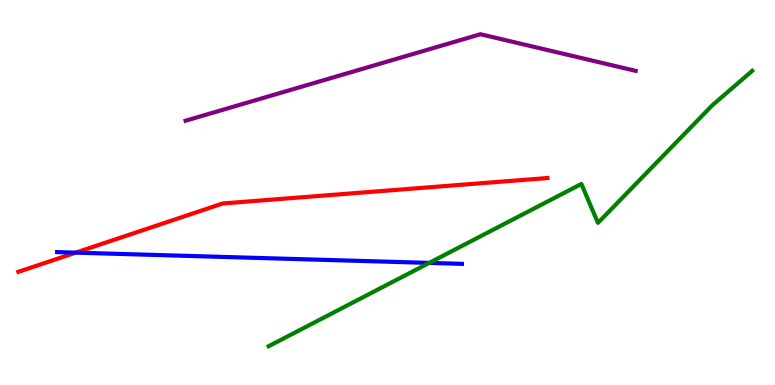[{'lines': ['blue', 'red'], 'intersections': [{'x': 0.977, 'y': 3.44}]}, {'lines': ['green', 'red'], 'intersections': []}, {'lines': ['purple', 'red'], 'intersections': []}, {'lines': ['blue', 'green'], 'intersections': [{'x': 5.54, 'y': 3.17}]}, {'lines': ['blue', 'purple'], 'intersections': []}, {'lines': ['green', 'purple'], 'intersections': []}]